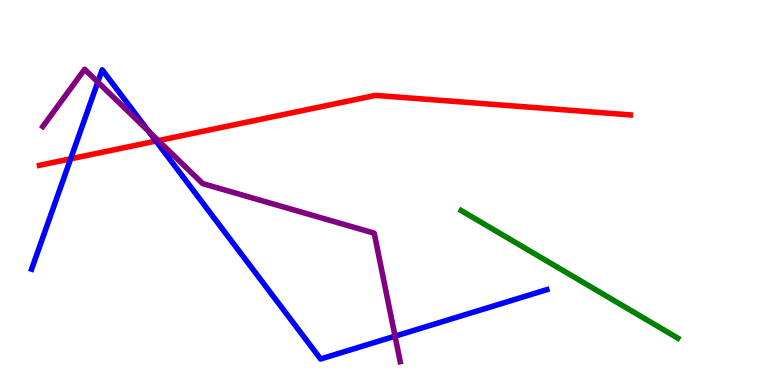[{'lines': ['blue', 'red'], 'intersections': [{'x': 0.912, 'y': 5.87}, {'x': 2.01, 'y': 6.34}]}, {'lines': ['green', 'red'], 'intersections': []}, {'lines': ['purple', 'red'], 'intersections': [{'x': 2.04, 'y': 6.35}]}, {'lines': ['blue', 'green'], 'intersections': []}, {'lines': ['blue', 'purple'], 'intersections': [{'x': 1.26, 'y': 7.87}, {'x': 1.92, 'y': 6.6}, {'x': 5.1, 'y': 1.27}]}, {'lines': ['green', 'purple'], 'intersections': []}]